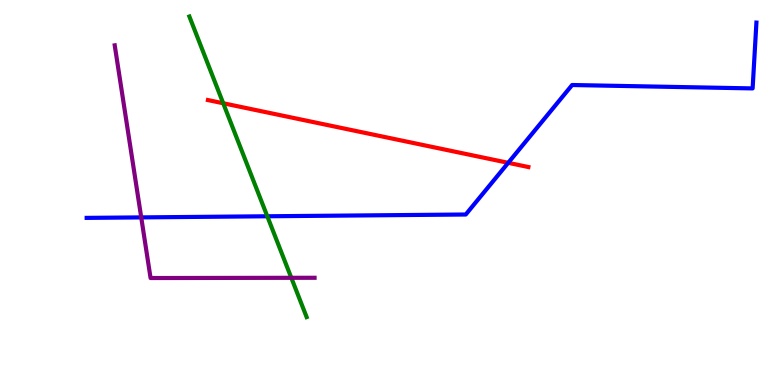[{'lines': ['blue', 'red'], 'intersections': [{'x': 6.56, 'y': 5.77}]}, {'lines': ['green', 'red'], 'intersections': [{'x': 2.88, 'y': 7.32}]}, {'lines': ['purple', 'red'], 'intersections': []}, {'lines': ['blue', 'green'], 'intersections': [{'x': 3.45, 'y': 4.38}]}, {'lines': ['blue', 'purple'], 'intersections': [{'x': 1.82, 'y': 4.35}]}, {'lines': ['green', 'purple'], 'intersections': [{'x': 3.76, 'y': 2.78}]}]